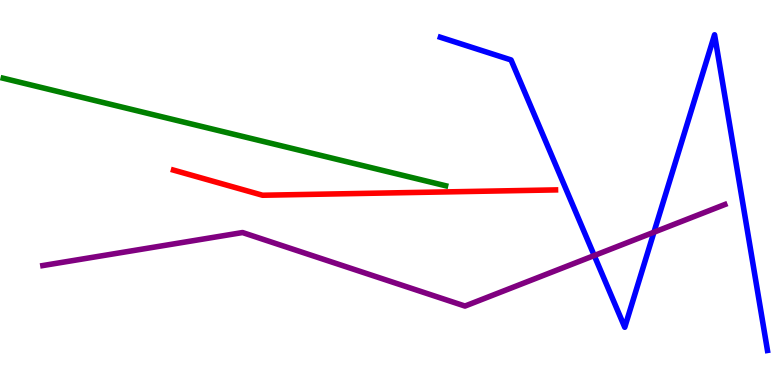[{'lines': ['blue', 'red'], 'intersections': []}, {'lines': ['green', 'red'], 'intersections': []}, {'lines': ['purple', 'red'], 'intersections': []}, {'lines': ['blue', 'green'], 'intersections': []}, {'lines': ['blue', 'purple'], 'intersections': [{'x': 7.67, 'y': 3.36}, {'x': 8.44, 'y': 3.97}]}, {'lines': ['green', 'purple'], 'intersections': []}]